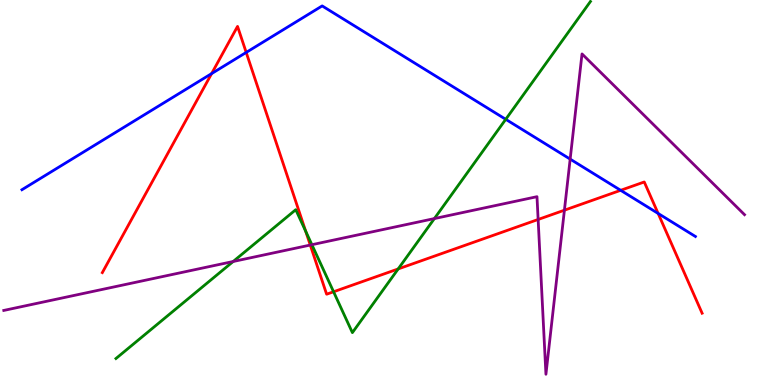[{'lines': ['blue', 'red'], 'intersections': [{'x': 2.73, 'y': 8.09}, {'x': 3.18, 'y': 8.64}, {'x': 8.01, 'y': 5.06}, {'x': 8.49, 'y': 4.46}]}, {'lines': ['green', 'red'], 'intersections': [{'x': 3.94, 'y': 4.0}, {'x': 4.3, 'y': 2.42}, {'x': 5.14, 'y': 3.01}]}, {'lines': ['purple', 'red'], 'intersections': [{'x': 4.0, 'y': 3.64}, {'x': 6.94, 'y': 4.3}, {'x': 7.28, 'y': 4.54}]}, {'lines': ['blue', 'green'], 'intersections': [{'x': 6.53, 'y': 6.9}]}, {'lines': ['blue', 'purple'], 'intersections': [{'x': 7.36, 'y': 5.87}]}, {'lines': ['green', 'purple'], 'intersections': [{'x': 3.01, 'y': 3.21}, {'x': 4.02, 'y': 3.64}, {'x': 5.6, 'y': 4.32}]}]